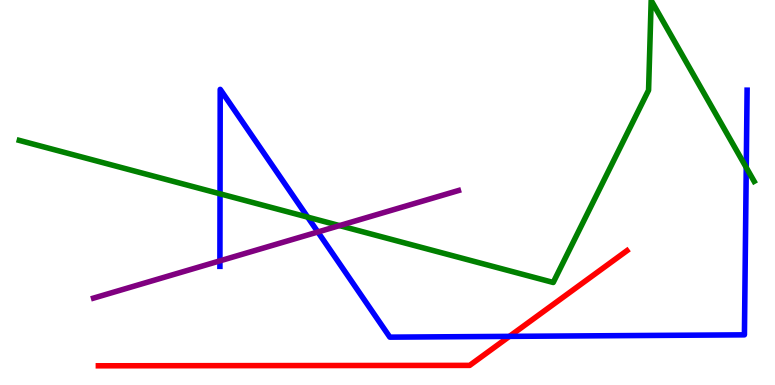[{'lines': ['blue', 'red'], 'intersections': [{'x': 6.57, 'y': 1.26}]}, {'lines': ['green', 'red'], 'intersections': []}, {'lines': ['purple', 'red'], 'intersections': []}, {'lines': ['blue', 'green'], 'intersections': [{'x': 2.84, 'y': 4.97}, {'x': 3.97, 'y': 4.36}, {'x': 9.63, 'y': 5.65}]}, {'lines': ['blue', 'purple'], 'intersections': [{'x': 2.84, 'y': 3.22}, {'x': 4.1, 'y': 3.97}]}, {'lines': ['green', 'purple'], 'intersections': [{'x': 4.38, 'y': 4.14}]}]